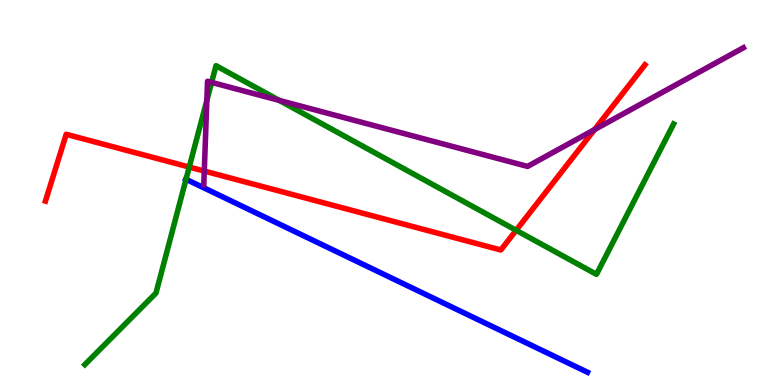[{'lines': ['blue', 'red'], 'intersections': []}, {'lines': ['green', 'red'], 'intersections': [{'x': 2.44, 'y': 5.66}, {'x': 6.66, 'y': 4.02}]}, {'lines': ['purple', 'red'], 'intersections': [{'x': 2.64, 'y': 5.56}, {'x': 7.67, 'y': 6.63}]}, {'lines': ['blue', 'green'], 'intersections': [{'x': 2.4, 'y': 5.34}]}, {'lines': ['blue', 'purple'], 'intersections': []}, {'lines': ['green', 'purple'], 'intersections': [{'x': 2.67, 'y': 7.39}, {'x': 2.73, 'y': 7.86}, {'x': 3.6, 'y': 7.39}]}]